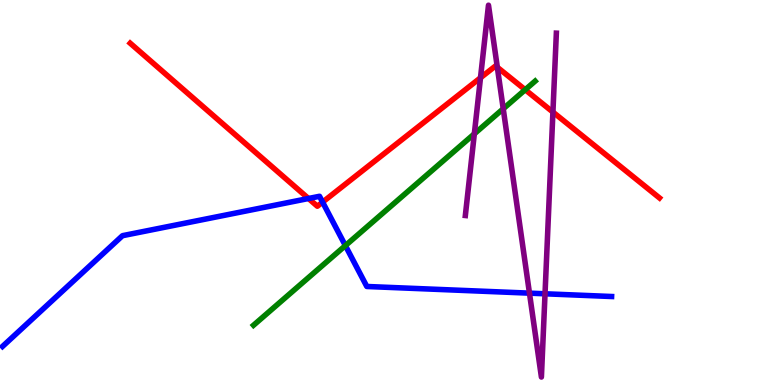[{'lines': ['blue', 'red'], 'intersections': [{'x': 3.98, 'y': 4.84}, {'x': 4.16, 'y': 4.75}]}, {'lines': ['green', 'red'], 'intersections': [{'x': 6.78, 'y': 7.67}]}, {'lines': ['purple', 'red'], 'intersections': [{'x': 6.2, 'y': 7.98}, {'x': 6.42, 'y': 8.25}, {'x': 7.13, 'y': 7.09}]}, {'lines': ['blue', 'green'], 'intersections': [{'x': 4.46, 'y': 3.62}]}, {'lines': ['blue', 'purple'], 'intersections': [{'x': 6.83, 'y': 2.39}, {'x': 7.03, 'y': 2.37}]}, {'lines': ['green', 'purple'], 'intersections': [{'x': 6.12, 'y': 6.52}, {'x': 6.49, 'y': 7.17}]}]